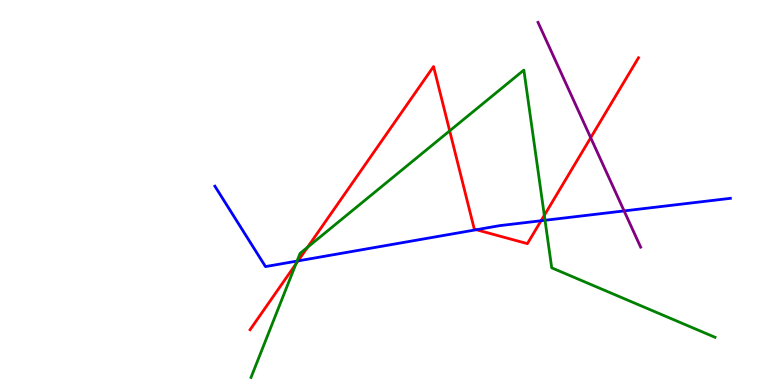[{'lines': ['blue', 'red'], 'intersections': [{'x': 3.85, 'y': 3.22}, {'x': 6.15, 'y': 4.03}, {'x': 6.98, 'y': 4.27}]}, {'lines': ['green', 'red'], 'intersections': [{'x': 3.82, 'y': 3.14}, {'x': 3.97, 'y': 3.58}, {'x': 5.8, 'y': 6.6}, {'x': 7.02, 'y': 4.41}]}, {'lines': ['purple', 'red'], 'intersections': [{'x': 7.62, 'y': 6.42}]}, {'lines': ['blue', 'green'], 'intersections': [{'x': 3.83, 'y': 3.22}, {'x': 7.03, 'y': 4.28}]}, {'lines': ['blue', 'purple'], 'intersections': [{'x': 8.05, 'y': 4.52}]}, {'lines': ['green', 'purple'], 'intersections': []}]